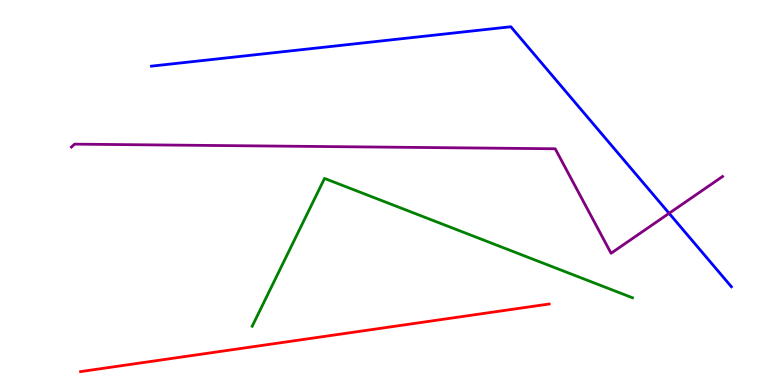[{'lines': ['blue', 'red'], 'intersections': []}, {'lines': ['green', 'red'], 'intersections': []}, {'lines': ['purple', 'red'], 'intersections': []}, {'lines': ['blue', 'green'], 'intersections': []}, {'lines': ['blue', 'purple'], 'intersections': [{'x': 8.63, 'y': 4.46}]}, {'lines': ['green', 'purple'], 'intersections': []}]